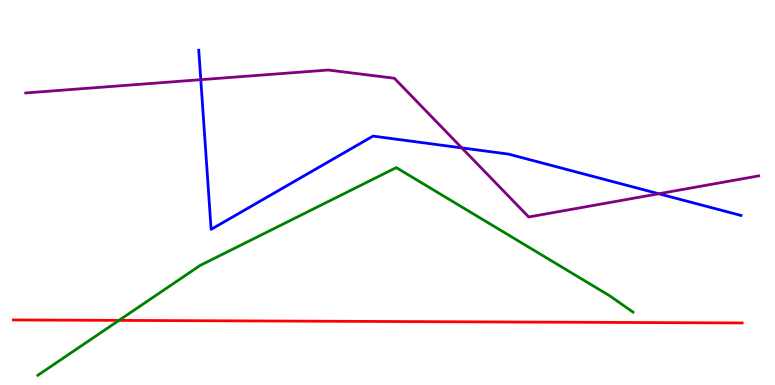[{'lines': ['blue', 'red'], 'intersections': []}, {'lines': ['green', 'red'], 'intersections': [{'x': 1.53, 'y': 1.68}]}, {'lines': ['purple', 'red'], 'intersections': []}, {'lines': ['blue', 'green'], 'intersections': []}, {'lines': ['blue', 'purple'], 'intersections': [{'x': 2.59, 'y': 7.93}, {'x': 5.96, 'y': 6.16}, {'x': 8.5, 'y': 4.97}]}, {'lines': ['green', 'purple'], 'intersections': []}]